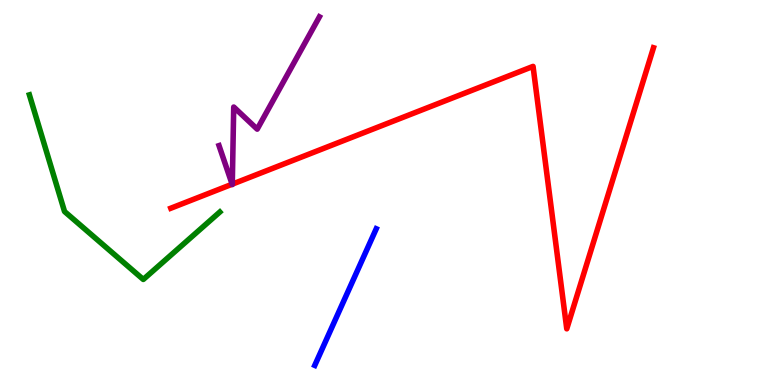[{'lines': ['blue', 'red'], 'intersections': []}, {'lines': ['green', 'red'], 'intersections': []}, {'lines': ['purple', 'red'], 'intersections': [{'x': 3.0, 'y': 5.22}, {'x': 3.0, 'y': 5.22}]}, {'lines': ['blue', 'green'], 'intersections': []}, {'lines': ['blue', 'purple'], 'intersections': []}, {'lines': ['green', 'purple'], 'intersections': []}]